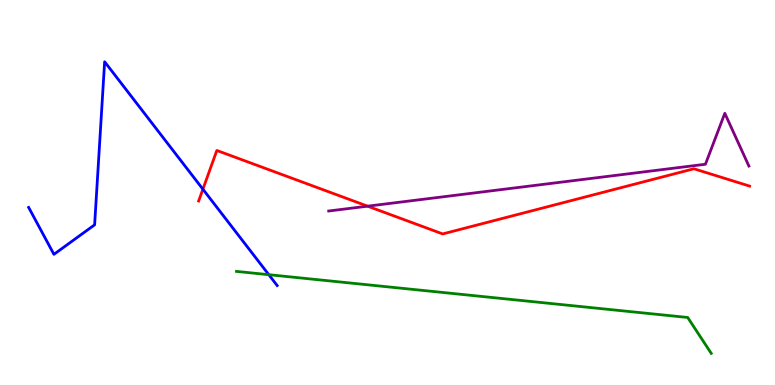[{'lines': ['blue', 'red'], 'intersections': [{'x': 2.62, 'y': 5.09}]}, {'lines': ['green', 'red'], 'intersections': []}, {'lines': ['purple', 'red'], 'intersections': [{'x': 4.74, 'y': 4.64}]}, {'lines': ['blue', 'green'], 'intersections': [{'x': 3.47, 'y': 2.87}]}, {'lines': ['blue', 'purple'], 'intersections': []}, {'lines': ['green', 'purple'], 'intersections': []}]